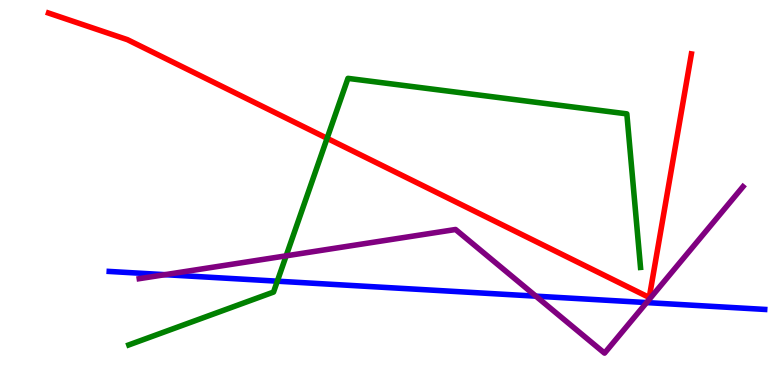[{'lines': ['blue', 'red'], 'intersections': []}, {'lines': ['green', 'red'], 'intersections': [{'x': 4.22, 'y': 6.41}]}, {'lines': ['purple', 'red'], 'intersections': []}, {'lines': ['blue', 'green'], 'intersections': [{'x': 3.58, 'y': 2.7}]}, {'lines': ['blue', 'purple'], 'intersections': [{'x': 2.13, 'y': 2.87}, {'x': 6.91, 'y': 2.31}, {'x': 8.34, 'y': 2.14}]}, {'lines': ['green', 'purple'], 'intersections': [{'x': 3.69, 'y': 3.36}]}]